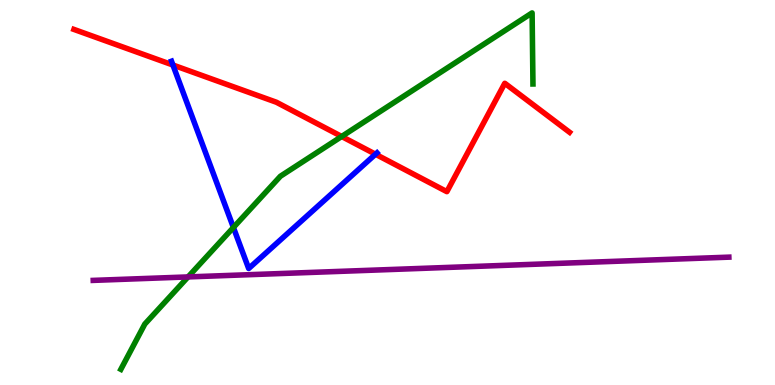[{'lines': ['blue', 'red'], 'intersections': [{'x': 2.23, 'y': 8.31}, {'x': 4.85, 'y': 5.99}]}, {'lines': ['green', 'red'], 'intersections': [{'x': 4.41, 'y': 6.46}]}, {'lines': ['purple', 'red'], 'intersections': []}, {'lines': ['blue', 'green'], 'intersections': [{'x': 3.01, 'y': 4.09}]}, {'lines': ['blue', 'purple'], 'intersections': []}, {'lines': ['green', 'purple'], 'intersections': [{'x': 2.43, 'y': 2.81}]}]